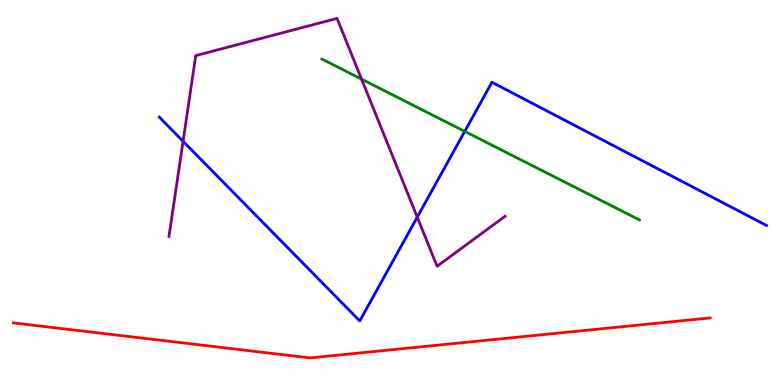[{'lines': ['blue', 'red'], 'intersections': []}, {'lines': ['green', 'red'], 'intersections': []}, {'lines': ['purple', 'red'], 'intersections': []}, {'lines': ['blue', 'green'], 'intersections': [{'x': 6.0, 'y': 6.59}]}, {'lines': ['blue', 'purple'], 'intersections': [{'x': 2.36, 'y': 6.33}, {'x': 5.38, 'y': 4.36}]}, {'lines': ['green', 'purple'], 'intersections': [{'x': 4.67, 'y': 7.94}]}]